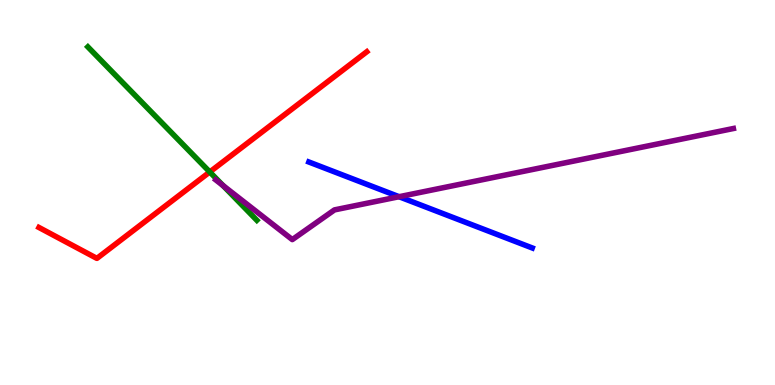[{'lines': ['blue', 'red'], 'intersections': []}, {'lines': ['green', 'red'], 'intersections': [{'x': 2.71, 'y': 5.53}]}, {'lines': ['purple', 'red'], 'intersections': []}, {'lines': ['blue', 'green'], 'intersections': []}, {'lines': ['blue', 'purple'], 'intersections': [{'x': 5.15, 'y': 4.89}]}, {'lines': ['green', 'purple'], 'intersections': [{'x': 2.88, 'y': 5.18}]}]